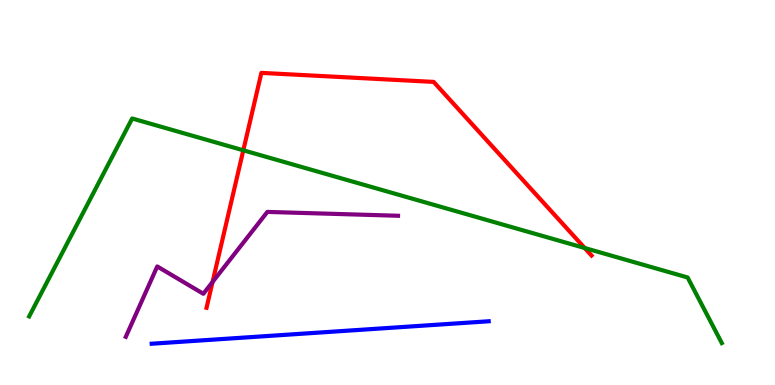[{'lines': ['blue', 'red'], 'intersections': []}, {'lines': ['green', 'red'], 'intersections': [{'x': 3.14, 'y': 6.1}, {'x': 7.54, 'y': 3.56}]}, {'lines': ['purple', 'red'], 'intersections': [{'x': 2.74, 'y': 2.68}]}, {'lines': ['blue', 'green'], 'intersections': []}, {'lines': ['blue', 'purple'], 'intersections': []}, {'lines': ['green', 'purple'], 'intersections': []}]